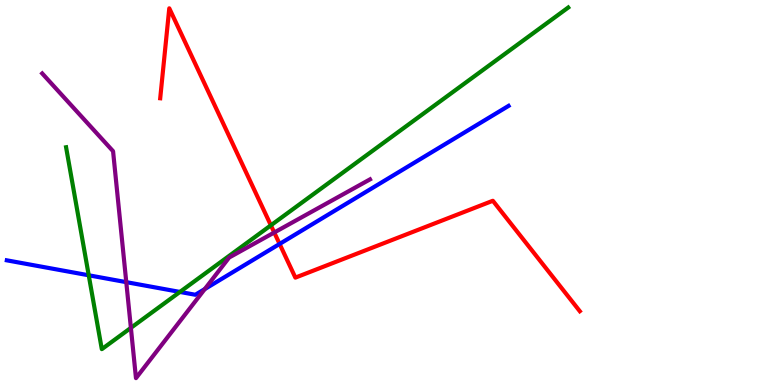[{'lines': ['blue', 'red'], 'intersections': [{'x': 3.61, 'y': 3.66}]}, {'lines': ['green', 'red'], 'intersections': [{'x': 3.5, 'y': 4.15}]}, {'lines': ['purple', 'red'], 'intersections': [{'x': 3.54, 'y': 3.96}]}, {'lines': ['blue', 'green'], 'intersections': [{'x': 1.14, 'y': 2.85}, {'x': 2.32, 'y': 2.42}]}, {'lines': ['blue', 'purple'], 'intersections': [{'x': 1.63, 'y': 2.67}, {'x': 2.64, 'y': 2.49}]}, {'lines': ['green', 'purple'], 'intersections': [{'x': 1.69, 'y': 1.48}]}]